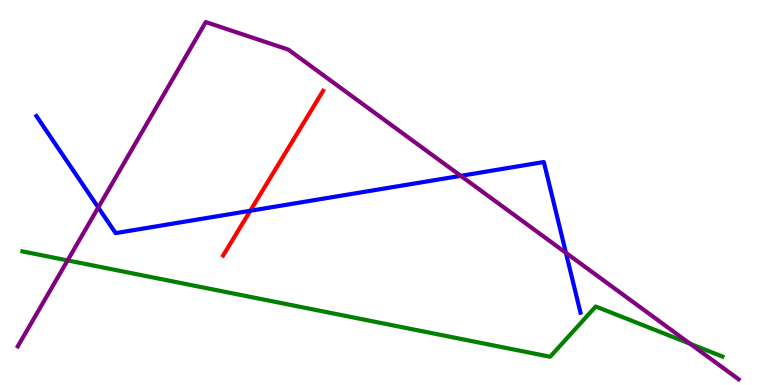[{'lines': ['blue', 'red'], 'intersections': [{'x': 3.23, 'y': 4.53}]}, {'lines': ['green', 'red'], 'intersections': []}, {'lines': ['purple', 'red'], 'intersections': []}, {'lines': ['blue', 'green'], 'intersections': []}, {'lines': ['blue', 'purple'], 'intersections': [{'x': 1.27, 'y': 4.61}, {'x': 5.95, 'y': 5.43}, {'x': 7.3, 'y': 3.43}]}, {'lines': ['green', 'purple'], 'intersections': [{'x': 0.872, 'y': 3.24}, {'x': 8.9, 'y': 1.07}]}]